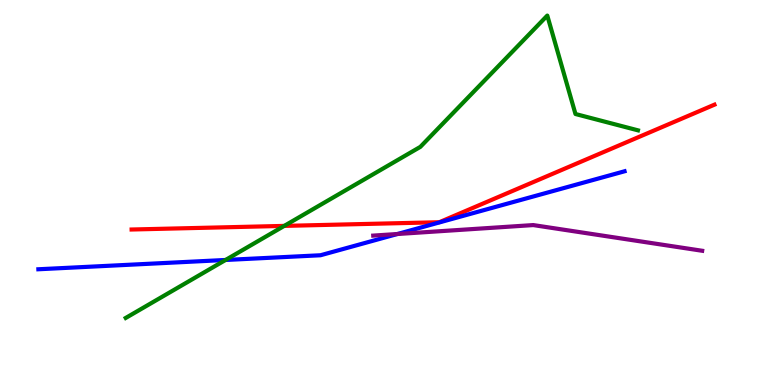[{'lines': ['blue', 'red'], 'intersections': []}, {'lines': ['green', 'red'], 'intersections': [{'x': 3.67, 'y': 4.13}]}, {'lines': ['purple', 'red'], 'intersections': []}, {'lines': ['blue', 'green'], 'intersections': [{'x': 2.91, 'y': 3.25}]}, {'lines': ['blue', 'purple'], 'intersections': [{'x': 5.13, 'y': 3.92}]}, {'lines': ['green', 'purple'], 'intersections': []}]